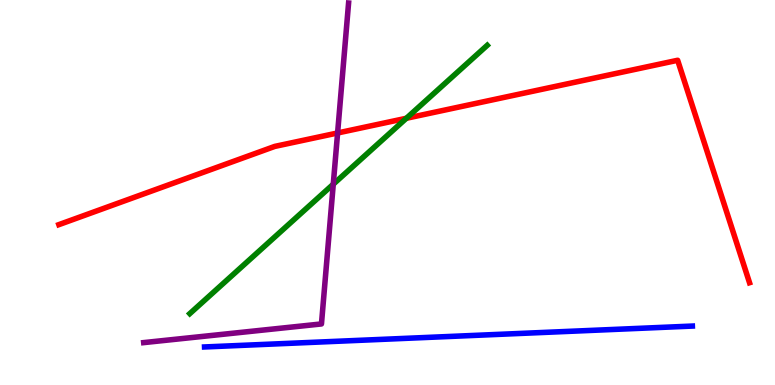[{'lines': ['blue', 'red'], 'intersections': []}, {'lines': ['green', 'red'], 'intersections': [{'x': 5.24, 'y': 6.93}]}, {'lines': ['purple', 'red'], 'intersections': [{'x': 4.36, 'y': 6.55}]}, {'lines': ['blue', 'green'], 'intersections': []}, {'lines': ['blue', 'purple'], 'intersections': []}, {'lines': ['green', 'purple'], 'intersections': [{'x': 4.3, 'y': 5.22}]}]